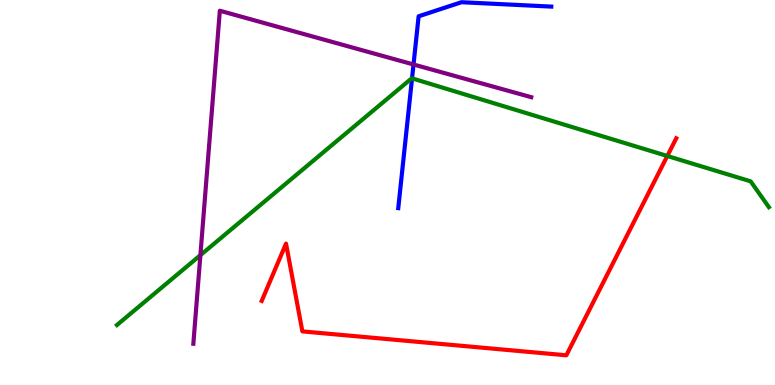[{'lines': ['blue', 'red'], 'intersections': []}, {'lines': ['green', 'red'], 'intersections': [{'x': 8.61, 'y': 5.95}]}, {'lines': ['purple', 'red'], 'intersections': []}, {'lines': ['blue', 'green'], 'intersections': [{'x': 5.32, 'y': 7.97}]}, {'lines': ['blue', 'purple'], 'intersections': [{'x': 5.34, 'y': 8.32}]}, {'lines': ['green', 'purple'], 'intersections': [{'x': 2.59, 'y': 3.37}]}]